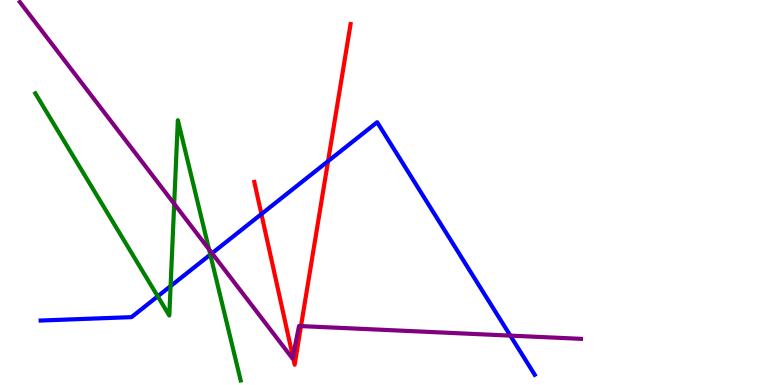[{'lines': ['blue', 'red'], 'intersections': [{'x': 3.37, 'y': 4.44}, {'x': 4.23, 'y': 5.81}]}, {'lines': ['green', 'red'], 'intersections': []}, {'lines': ['purple', 'red'], 'intersections': [{'x': 3.78, 'y': 0.737}, {'x': 3.88, 'y': 1.53}]}, {'lines': ['blue', 'green'], 'intersections': [{'x': 2.04, 'y': 2.3}, {'x': 2.2, 'y': 2.57}, {'x': 2.71, 'y': 3.39}]}, {'lines': ['blue', 'purple'], 'intersections': [{'x': 2.74, 'y': 3.42}, {'x': 6.58, 'y': 1.28}]}, {'lines': ['green', 'purple'], 'intersections': [{'x': 2.25, 'y': 4.71}, {'x': 2.7, 'y': 3.52}]}]